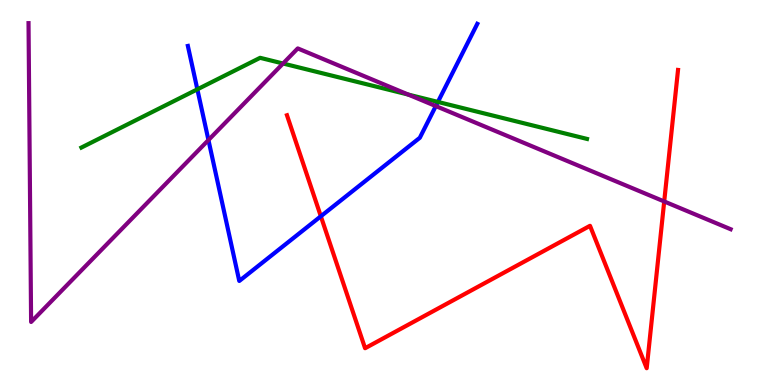[{'lines': ['blue', 'red'], 'intersections': [{'x': 4.14, 'y': 4.38}]}, {'lines': ['green', 'red'], 'intersections': []}, {'lines': ['purple', 'red'], 'intersections': [{'x': 8.57, 'y': 4.77}]}, {'lines': ['blue', 'green'], 'intersections': [{'x': 2.55, 'y': 7.68}, {'x': 5.65, 'y': 7.35}]}, {'lines': ['blue', 'purple'], 'intersections': [{'x': 2.69, 'y': 6.36}, {'x': 5.62, 'y': 7.24}]}, {'lines': ['green', 'purple'], 'intersections': [{'x': 3.65, 'y': 8.35}, {'x': 5.27, 'y': 7.54}]}]